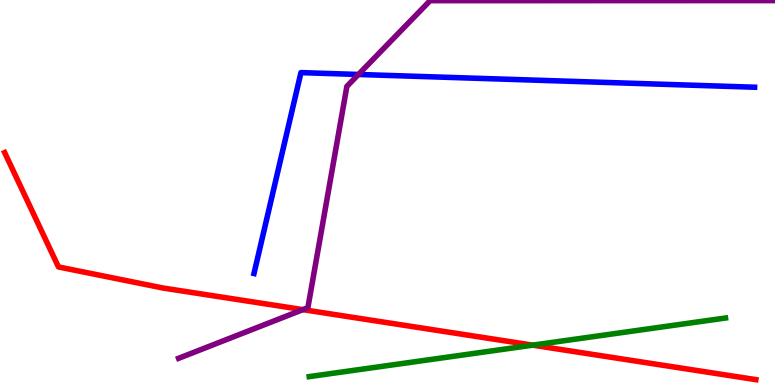[{'lines': ['blue', 'red'], 'intersections': []}, {'lines': ['green', 'red'], 'intersections': [{'x': 6.87, 'y': 1.03}]}, {'lines': ['purple', 'red'], 'intersections': [{'x': 3.91, 'y': 1.96}]}, {'lines': ['blue', 'green'], 'intersections': []}, {'lines': ['blue', 'purple'], 'intersections': [{'x': 4.63, 'y': 8.07}]}, {'lines': ['green', 'purple'], 'intersections': []}]